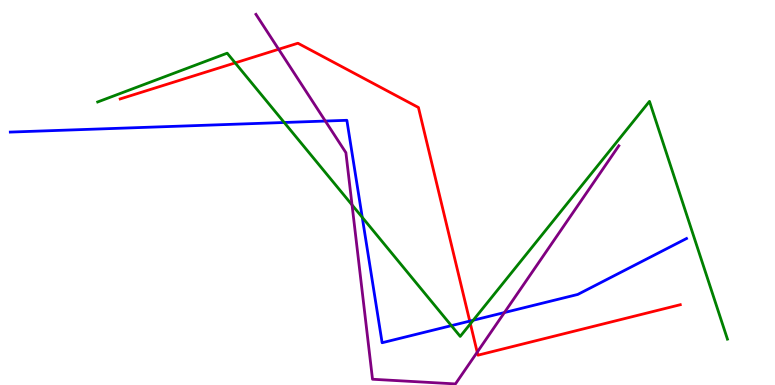[{'lines': ['blue', 'red'], 'intersections': [{'x': 6.06, 'y': 1.66}]}, {'lines': ['green', 'red'], 'intersections': [{'x': 3.03, 'y': 8.37}, {'x': 6.07, 'y': 1.59}]}, {'lines': ['purple', 'red'], 'intersections': [{'x': 3.6, 'y': 8.72}, {'x': 6.16, 'y': 0.852}]}, {'lines': ['blue', 'green'], 'intersections': [{'x': 3.67, 'y': 6.82}, {'x': 4.67, 'y': 4.36}, {'x': 5.82, 'y': 1.54}, {'x': 6.11, 'y': 1.68}]}, {'lines': ['blue', 'purple'], 'intersections': [{'x': 4.2, 'y': 6.86}, {'x': 6.51, 'y': 1.88}]}, {'lines': ['green', 'purple'], 'intersections': [{'x': 4.54, 'y': 4.68}]}]